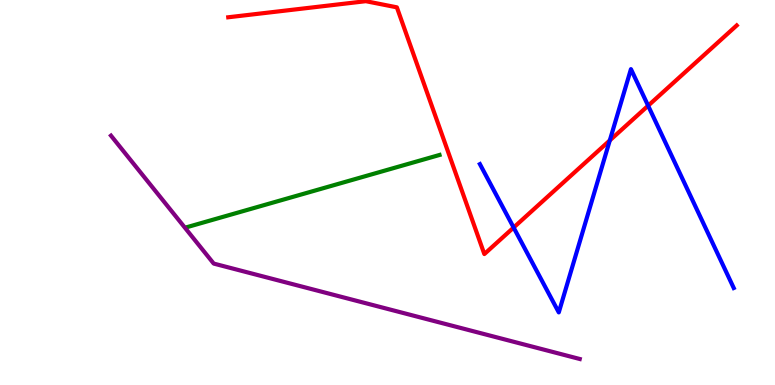[{'lines': ['blue', 'red'], 'intersections': [{'x': 6.63, 'y': 4.09}, {'x': 7.87, 'y': 6.35}, {'x': 8.36, 'y': 7.25}]}, {'lines': ['green', 'red'], 'intersections': []}, {'lines': ['purple', 'red'], 'intersections': []}, {'lines': ['blue', 'green'], 'intersections': []}, {'lines': ['blue', 'purple'], 'intersections': []}, {'lines': ['green', 'purple'], 'intersections': []}]